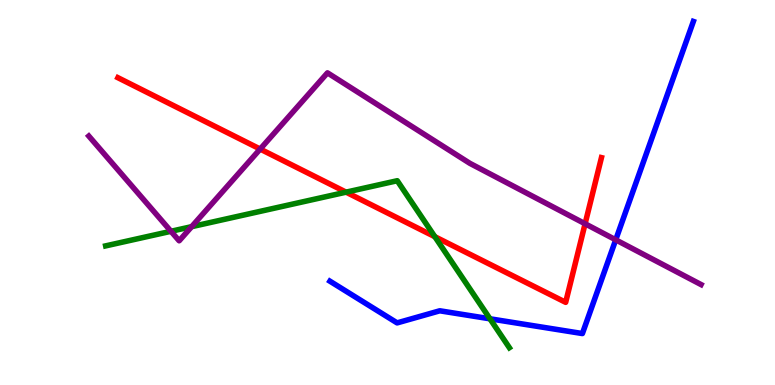[{'lines': ['blue', 'red'], 'intersections': []}, {'lines': ['green', 'red'], 'intersections': [{'x': 4.47, 'y': 5.01}, {'x': 5.61, 'y': 3.85}]}, {'lines': ['purple', 'red'], 'intersections': [{'x': 3.36, 'y': 6.13}, {'x': 7.55, 'y': 4.19}]}, {'lines': ['blue', 'green'], 'intersections': [{'x': 6.32, 'y': 1.72}]}, {'lines': ['blue', 'purple'], 'intersections': [{'x': 7.94, 'y': 3.77}]}, {'lines': ['green', 'purple'], 'intersections': [{'x': 2.21, 'y': 3.99}, {'x': 2.47, 'y': 4.11}]}]